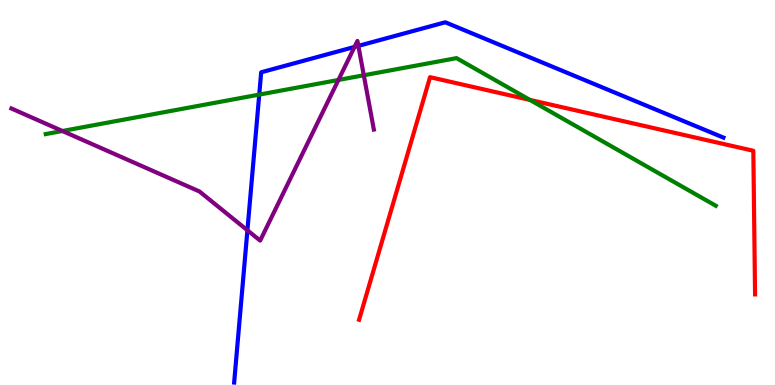[{'lines': ['blue', 'red'], 'intersections': []}, {'lines': ['green', 'red'], 'intersections': [{'x': 6.84, 'y': 7.41}]}, {'lines': ['purple', 'red'], 'intersections': []}, {'lines': ['blue', 'green'], 'intersections': [{'x': 3.34, 'y': 7.54}]}, {'lines': ['blue', 'purple'], 'intersections': [{'x': 3.19, 'y': 4.02}, {'x': 4.57, 'y': 8.78}, {'x': 4.62, 'y': 8.81}]}, {'lines': ['green', 'purple'], 'intersections': [{'x': 0.805, 'y': 6.6}, {'x': 4.37, 'y': 7.92}, {'x': 4.69, 'y': 8.04}]}]